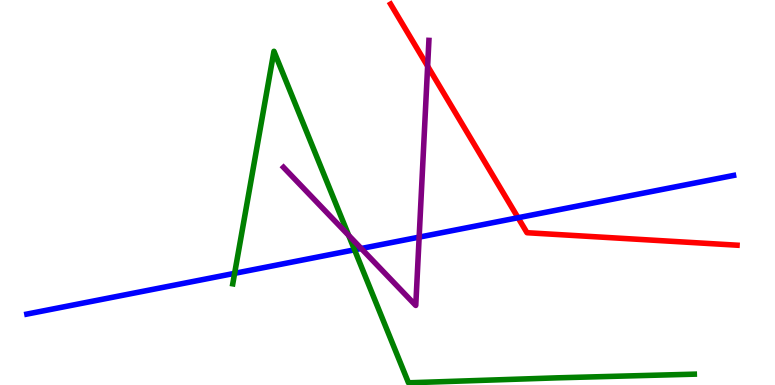[{'lines': ['blue', 'red'], 'intersections': [{'x': 6.68, 'y': 4.34}]}, {'lines': ['green', 'red'], 'intersections': []}, {'lines': ['purple', 'red'], 'intersections': [{'x': 5.52, 'y': 8.28}]}, {'lines': ['blue', 'green'], 'intersections': [{'x': 3.03, 'y': 2.9}, {'x': 4.57, 'y': 3.51}]}, {'lines': ['blue', 'purple'], 'intersections': [{'x': 4.66, 'y': 3.55}, {'x': 5.41, 'y': 3.84}]}, {'lines': ['green', 'purple'], 'intersections': [{'x': 4.5, 'y': 3.89}]}]